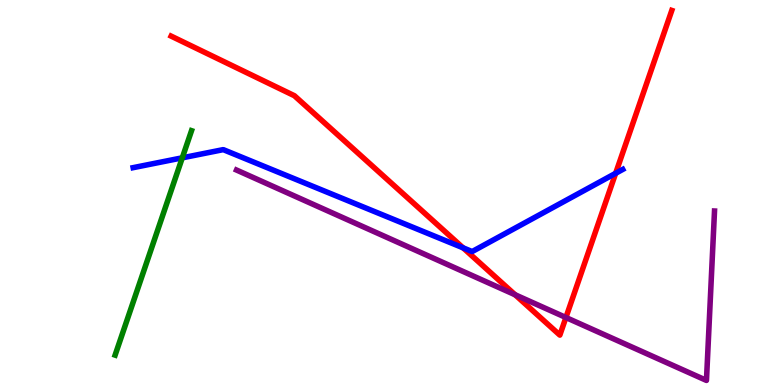[{'lines': ['blue', 'red'], 'intersections': [{'x': 5.98, 'y': 3.56}, {'x': 7.94, 'y': 5.5}]}, {'lines': ['green', 'red'], 'intersections': []}, {'lines': ['purple', 'red'], 'intersections': [{'x': 6.65, 'y': 2.34}, {'x': 7.3, 'y': 1.75}]}, {'lines': ['blue', 'green'], 'intersections': [{'x': 2.35, 'y': 5.9}]}, {'lines': ['blue', 'purple'], 'intersections': []}, {'lines': ['green', 'purple'], 'intersections': []}]